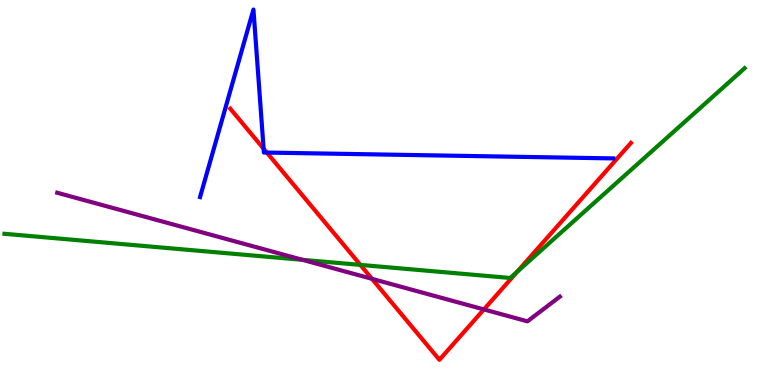[{'lines': ['blue', 'red'], 'intersections': [{'x': 3.4, 'y': 6.14}, {'x': 3.44, 'y': 6.04}]}, {'lines': ['green', 'red'], 'intersections': [{'x': 4.65, 'y': 3.12}, {'x': 6.67, 'y': 2.94}]}, {'lines': ['purple', 'red'], 'intersections': [{'x': 4.8, 'y': 2.76}, {'x': 6.24, 'y': 1.96}]}, {'lines': ['blue', 'green'], 'intersections': []}, {'lines': ['blue', 'purple'], 'intersections': []}, {'lines': ['green', 'purple'], 'intersections': [{'x': 3.9, 'y': 3.25}]}]